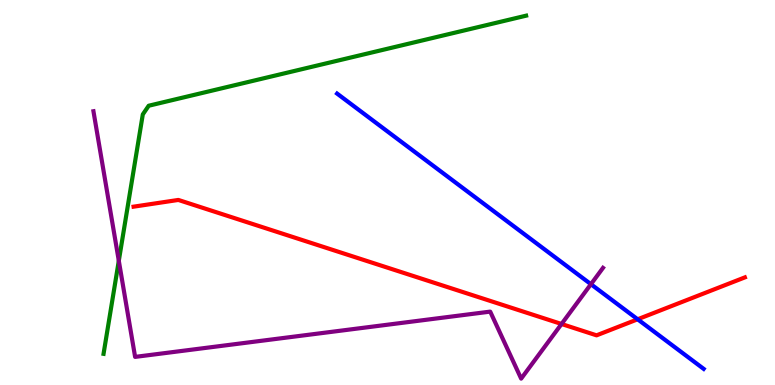[{'lines': ['blue', 'red'], 'intersections': [{'x': 8.23, 'y': 1.71}]}, {'lines': ['green', 'red'], 'intersections': []}, {'lines': ['purple', 'red'], 'intersections': [{'x': 7.25, 'y': 1.58}]}, {'lines': ['blue', 'green'], 'intersections': []}, {'lines': ['blue', 'purple'], 'intersections': [{'x': 7.62, 'y': 2.62}]}, {'lines': ['green', 'purple'], 'intersections': [{'x': 1.53, 'y': 3.23}]}]